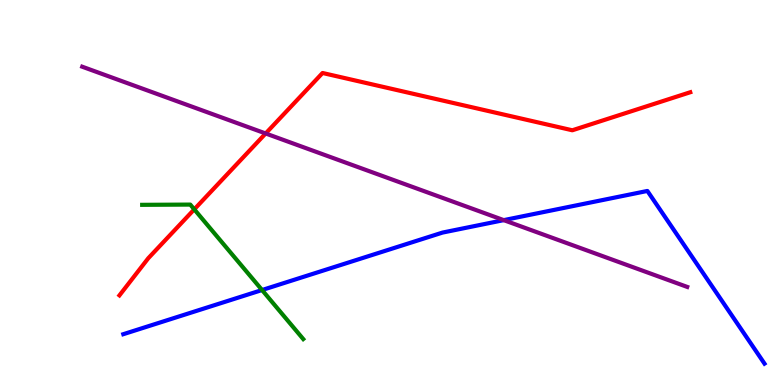[{'lines': ['blue', 'red'], 'intersections': []}, {'lines': ['green', 'red'], 'intersections': [{'x': 2.51, 'y': 4.56}]}, {'lines': ['purple', 'red'], 'intersections': [{'x': 3.43, 'y': 6.53}]}, {'lines': ['blue', 'green'], 'intersections': [{'x': 3.38, 'y': 2.47}]}, {'lines': ['blue', 'purple'], 'intersections': [{'x': 6.5, 'y': 4.28}]}, {'lines': ['green', 'purple'], 'intersections': []}]